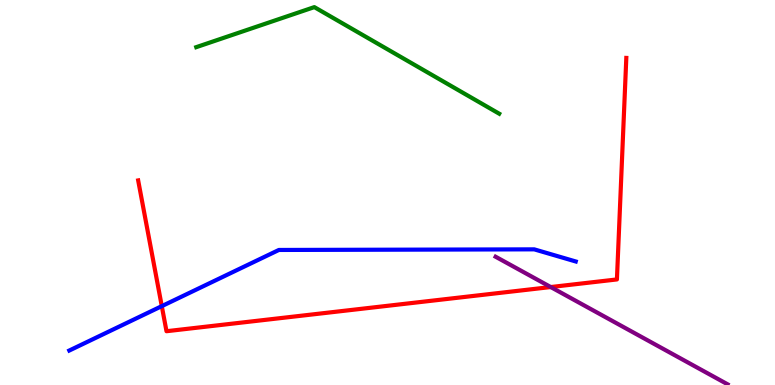[{'lines': ['blue', 'red'], 'intersections': [{'x': 2.09, 'y': 2.05}]}, {'lines': ['green', 'red'], 'intersections': []}, {'lines': ['purple', 'red'], 'intersections': [{'x': 7.11, 'y': 2.54}]}, {'lines': ['blue', 'green'], 'intersections': []}, {'lines': ['blue', 'purple'], 'intersections': []}, {'lines': ['green', 'purple'], 'intersections': []}]